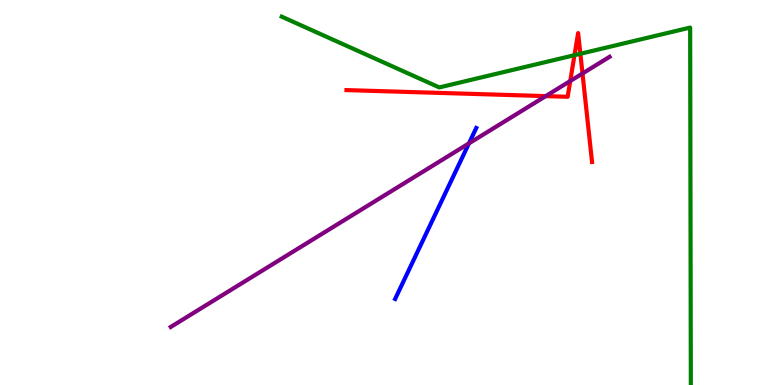[{'lines': ['blue', 'red'], 'intersections': []}, {'lines': ['green', 'red'], 'intersections': [{'x': 7.41, 'y': 8.57}, {'x': 7.49, 'y': 8.6}]}, {'lines': ['purple', 'red'], 'intersections': [{'x': 7.04, 'y': 7.5}, {'x': 7.36, 'y': 7.9}, {'x': 7.52, 'y': 8.09}]}, {'lines': ['blue', 'green'], 'intersections': []}, {'lines': ['blue', 'purple'], 'intersections': [{'x': 6.05, 'y': 6.28}]}, {'lines': ['green', 'purple'], 'intersections': []}]